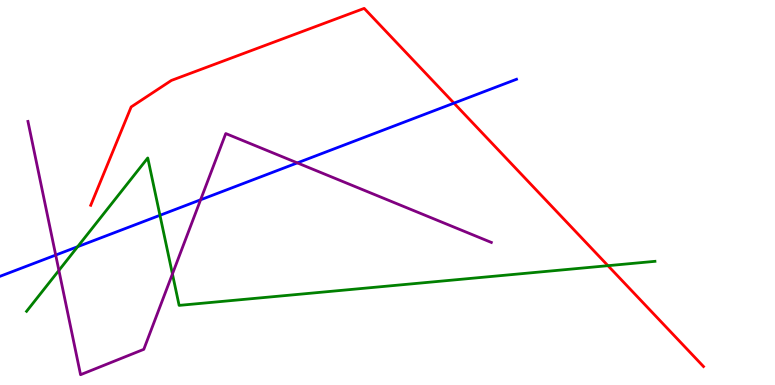[{'lines': ['blue', 'red'], 'intersections': [{'x': 5.86, 'y': 7.32}]}, {'lines': ['green', 'red'], 'intersections': [{'x': 7.84, 'y': 3.1}]}, {'lines': ['purple', 'red'], 'intersections': []}, {'lines': ['blue', 'green'], 'intersections': [{'x': 1.0, 'y': 3.59}, {'x': 2.06, 'y': 4.41}]}, {'lines': ['blue', 'purple'], 'intersections': [{'x': 0.719, 'y': 3.37}, {'x': 2.59, 'y': 4.81}, {'x': 3.84, 'y': 5.77}]}, {'lines': ['green', 'purple'], 'intersections': [{'x': 0.76, 'y': 2.98}, {'x': 2.22, 'y': 2.88}]}]